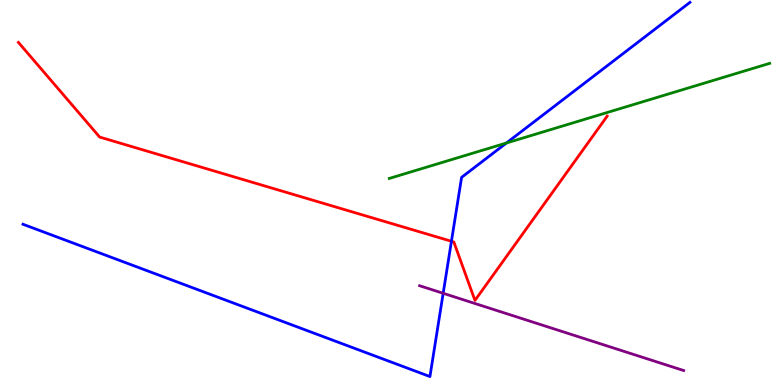[{'lines': ['blue', 'red'], 'intersections': [{'x': 5.83, 'y': 3.73}]}, {'lines': ['green', 'red'], 'intersections': []}, {'lines': ['purple', 'red'], 'intersections': []}, {'lines': ['blue', 'green'], 'intersections': [{'x': 6.53, 'y': 6.29}]}, {'lines': ['blue', 'purple'], 'intersections': [{'x': 5.72, 'y': 2.38}]}, {'lines': ['green', 'purple'], 'intersections': []}]